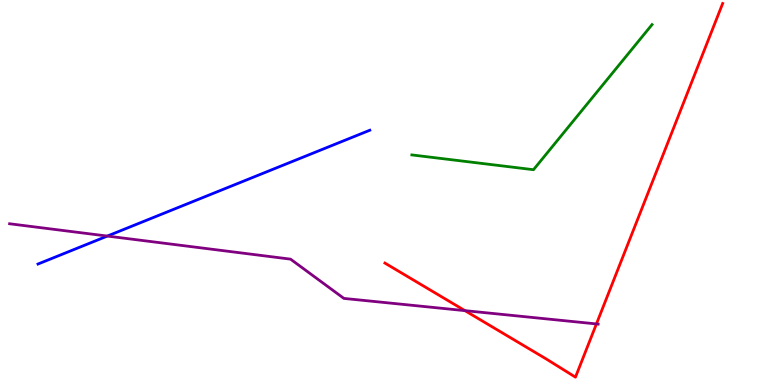[{'lines': ['blue', 'red'], 'intersections': []}, {'lines': ['green', 'red'], 'intersections': []}, {'lines': ['purple', 'red'], 'intersections': [{'x': 6.0, 'y': 1.93}, {'x': 7.7, 'y': 1.59}]}, {'lines': ['blue', 'green'], 'intersections': []}, {'lines': ['blue', 'purple'], 'intersections': [{'x': 1.39, 'y': 3.87}]}, {'lines': ['green', 'purple'], 'intersections': []}]